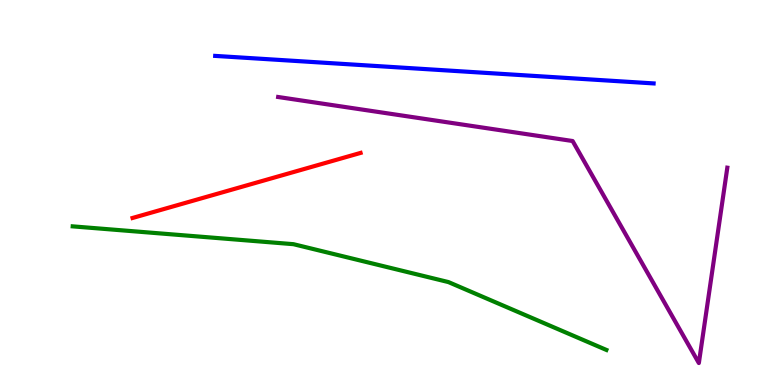[{'lines': ['blue', 'red'], 'intersections': []}, {'lines': ['green', 'red'], 'intersections': []}, {'lines': ['purple', 'red'], 'intersections': []}, {'lines': ['blue', 'green'], 'intersections': []}, {'lines': ['blue', 'purple'], 'intersections': []}, {'lines': ['green', 'purple'], 'intersections': []}]